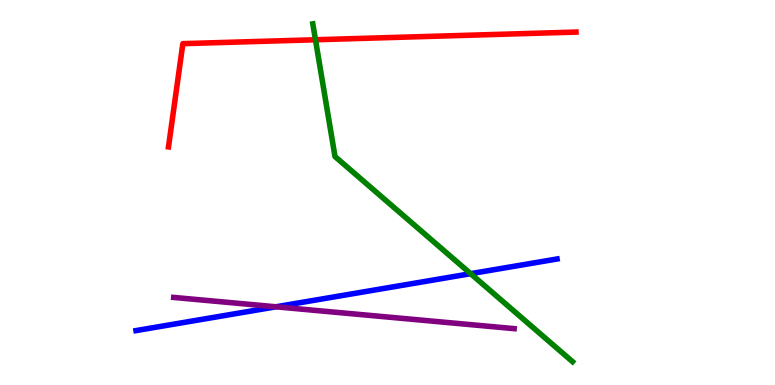[{'lines': ['blue', 'red'], 'intersections': []}, {'lines': ['green', 'red'], 'intersections': [{'x': 4.07, 'y': 8.97}]}, {'lines': ['purple', 'red'], 'intersections': []}, {'lines': ['blue', 'green'], 'intersections': [{'x': 6.07, 'y': 2.89}]}, {'lines': ['blue', 'purple'], 'intersections': [{'x': 3.56, 'y': 2.03}]}, {'lines': ['green', 'purple'], 'intersections': []}]